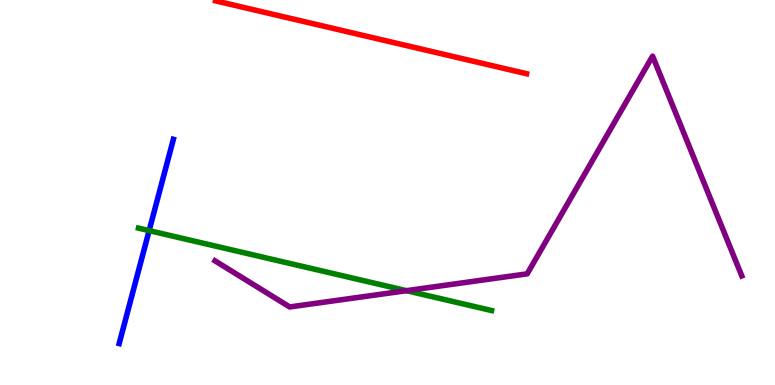[{'lines': ['blue', 'red'], 'intersections': []}, {'lines': ['green', 'red'], 'intersections': []}, {'lines': ['purple', 'red'], 'intersections': []}, {'lines': ['blue', 'green'], 'intersections': [{'x': 1.92, 'y': 4.01}]}, {'lines': ['blue', 'purple'], 'intersections': []}, {'lines': ['green', 'purple'], 'intersections': [{'x': 5.24, 'y': 2.45}]}]